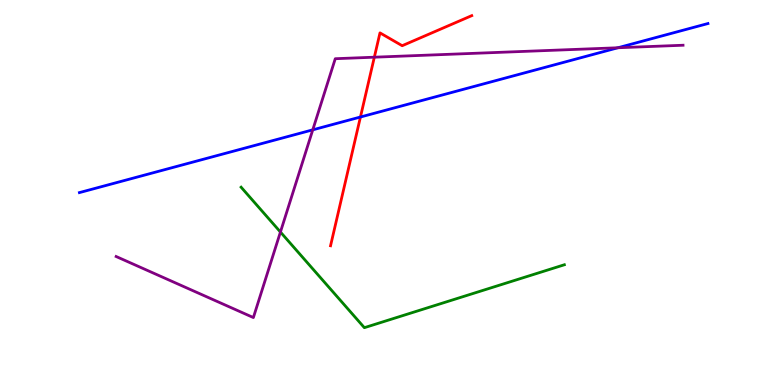[{'lines': ['blue', 'red'], 'intersections': [{'x': 4.65, 'y': 6.96}]}, {'lines': ['green', 'red'], 'intersections': []}, {'lines': ['purple', 'red'], 'intersections': [{'x': 4.83, 'y': 8.51}]}, {'lines': ['blue', 'green'], 'intersections': []}, {'lines': ['blue', 'purple'], 'intersections': [{'x': 4.04, 'y': 6.63}, {'x': 7.97, 'y': 8.76}]}, {'lines': ['green', 'purple'], 'intersections': [{'x': 3.62, 'y': 3.97}]}]